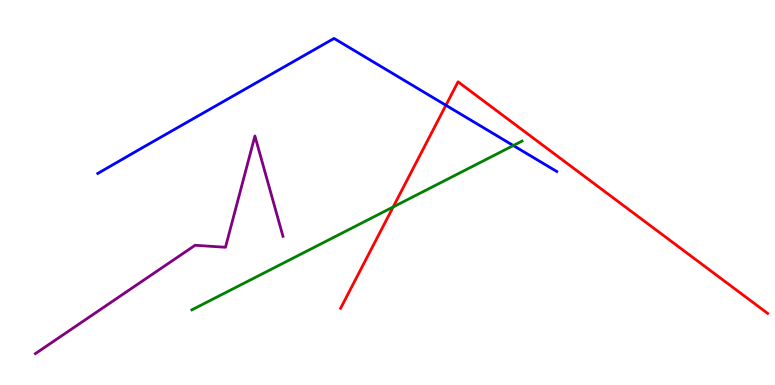[{'lines': ['blue', 'red'], 'intersections': [{'x': 5.75, 'y': 7.27}]}, {'lines': ['green', 'red'], 'intersections': [{'x': 5.07, 'y': 4.62}]}, {'lines': ['purple', 'red'], 'intersections': []}, {'lines': ['blue', 'green'], 'intersections': [{'x': 6.62, 'y': 6.22}]}, {'lines': ['blue', 'purple'], 'intersections': []}, {'lines': ['green', 'purple'], 'intersections': []}]